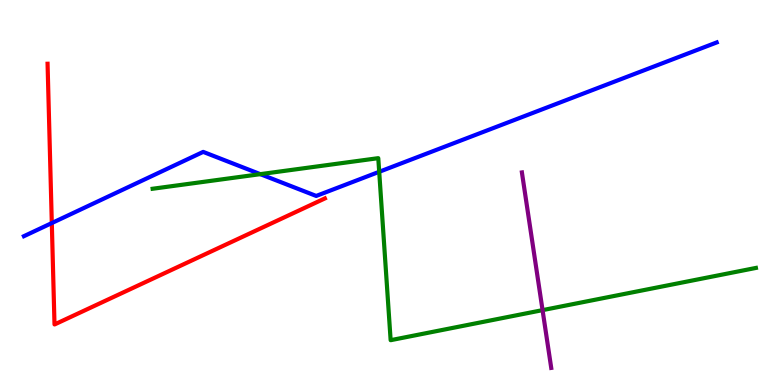[{'lines': ['blue', 'red'], 'intersections': [{'x': 0.668, 'y': 4.21}]}, {'lines': ['green', 'red'], 'intersections': []}, {'lines': ['purple', 'red'], 'intersections': []}, {'lines': ['blue', 'green'], 'intersections': [{'x': 3.36, 'y': 5.48}, {'x': 4.89, 'y': 5.54}]}, {'lines': ['blue', 'purple'], 'intersections': []}, {'lines': ['green', 'purple'], 'intersections': [{'x': 7.0, 'y': 1.94}]}]